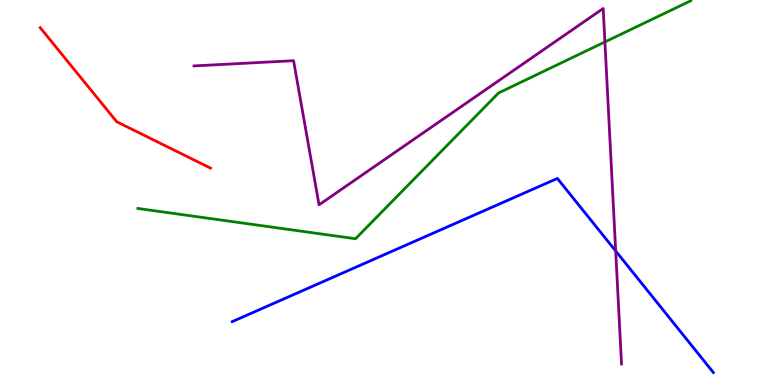[{'lines': ['blue', 'red'], 'intersections': []}, {'lines': ['green', 'red'], 'intersections': []}, {'lines': ['purple', 'red'], 'intersections': []}, {'lines': ['blue', 'green'], 'intersections': []}, {'lines': ['blue', 'purple'], 'intersections': [{'x': 7.94, 'y': 3.48}]}, {'lines': ['green', 'purple'], 'intersections': [{'x': 7.81, 'y': 8.91}]}]